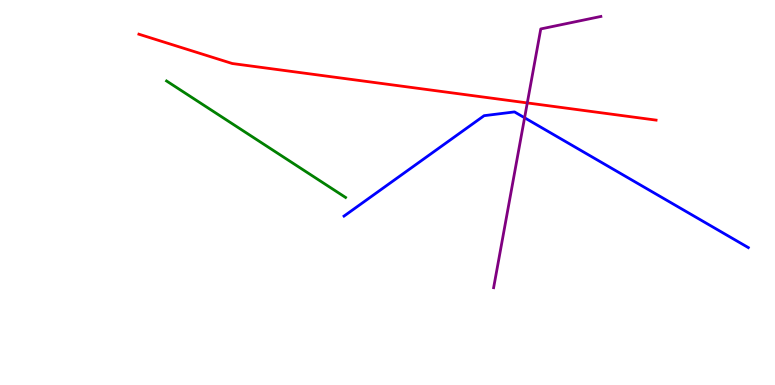[{'lines': ['blue', 'red'], 'intersections': []}, {'lines': ['green', 'red'], 'intersections': []}, {'lines': ['purple', 'red'], 'intersections': [{'x': 6.8, 'y': 7.33}]}, {'lines': ['blue', 'green'], 'intersections': []}, {'lines': ['blue', 'purple'], 'intersections': [{'x': 6.77, 'y': 6.94}]}, {'lines': ['green', 'purple'], 'intersections': []}]